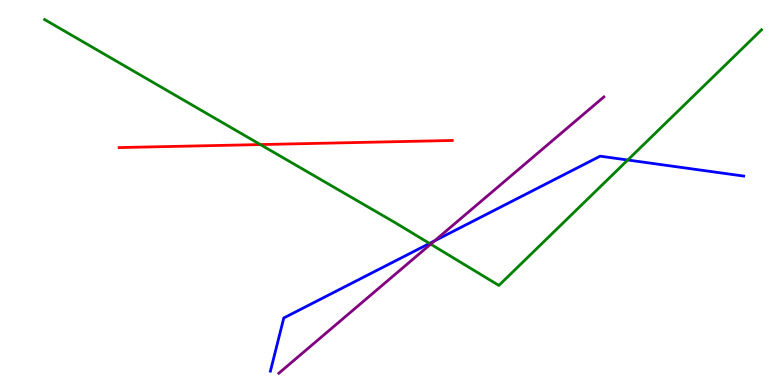[{'lines': ['blue', 'red'], 'intersections': []}, {'lines': ['green', 'red'], 'intersections': [{'x': 3.36, 'y': 6.24}]}, {'lines': ['purple', 'red'], 'intersections': []}, {'lines': ['blue', 'green'], 'intersections': [{'x': 5.54, 'y': 3.68}, {'x': 8.1, 'y': 5.84}]}, {'lines': ['blue', 'purple'], 'intersections': [{'x': 5.61, 'y': 3.74}]}, {'lines': ['green', 'purple'], 'intersections': [{'x': 5.56, 'y': 3.66}]}]